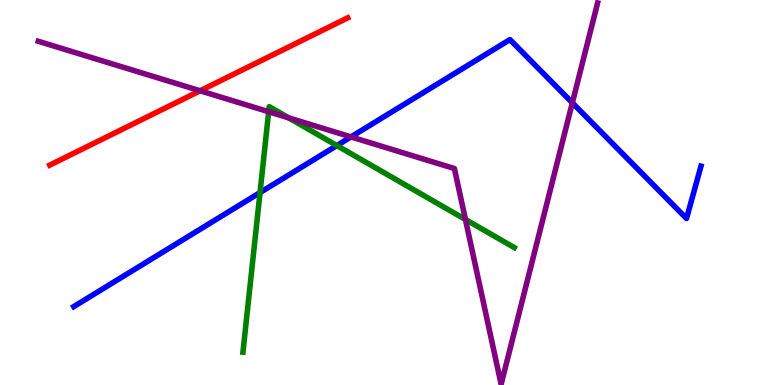[{'lines': ['blue', 'red'], 'intersections': []}, {'lines': ['green', 'red'], 'intersections': []}, {'lines': ['purple', 'red'], 'intersections': [{'x': 2.58, 'y': 7.64}]}, {'lines': ['blue', 'green'], 'intersections': [{'x': 3.36, 'y': 5.0}, {'x': 4.35, 'y': 6.22}]}, {'lines': ['blue', 'purple'], 'intersections': [{'x': 4.53, 'y': 6.44}, {'x': 7.39, 'y': 7.33}]}, {'lines': ['green', 'purple'], 'intersections': [{'x': 3.47, 'y': 7.1}, {'x': 3.73, 'y': 6.94}, {'x': 6.01, 'y': 4.3}]}]